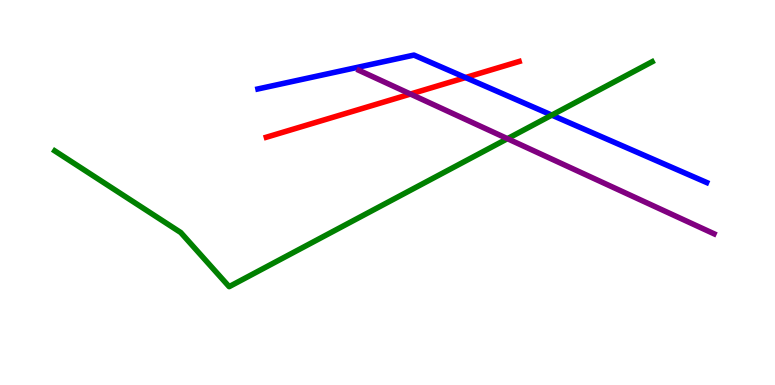[{'lines': ['blue', 'red'], 'intersections': [{'x': 6.01, 'y': 7.99}]}, {'lines': ['green', 'red'], 'intersections': []}, {'lines': ['purple', 'red'], 'intersections': [{'x': 5.3, 'y': 7.56}]}, {'lines': ['blue', 'green'], 'intersections': [{'x': 7.12, 'y': 7.01}]}, {'lines': ['blue', 'purple'], 'intersections': []}, {'lines': ['green', 'purple'], 'intersections': [{'x': 6.55, 'y': 6.4}]}]